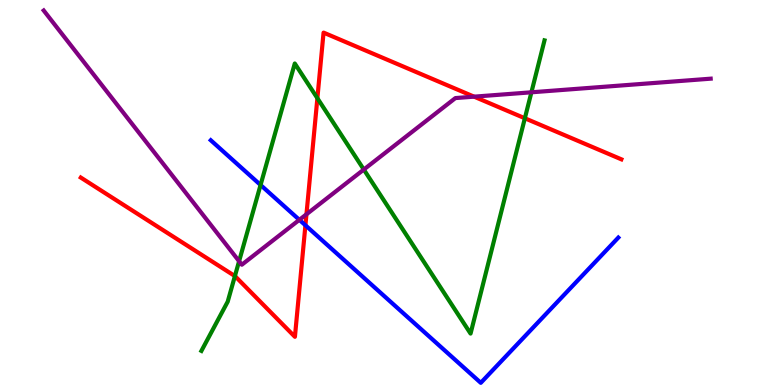[{'lines': ['blue', 'red'], 'intersections': [{'x': 3.94, 'y': 4.15}]}, {'lines': ['green', 'red'], 'intersections': [{'x': 3.03, 'y': 2.83}, {'x': 4.1, 'y': 7.45}, {'x': 6.77, 'y': 6.93}]}, {'lines': ['purple', 'red'], 'intersections': [{'x': 3.95, 'y': 4.43}, {'x': 6.12, 'y': 7.49}]}, {'lines': ['blue', 'green'], 'intersections': [{'x': 3.36, 'y': 5.2}]}, {'lines': ['blue', 'purple'], 'intersections': [{'x': 3.86, 'y': 4.29}]}, {'lines': ['green', 'purple'], 'intersections': [{'x': 3.09, 'y': 3.22}, {'x': 4.69, 'y': 5.6}, {'x': 6.86, 'y': 7.6}]}]